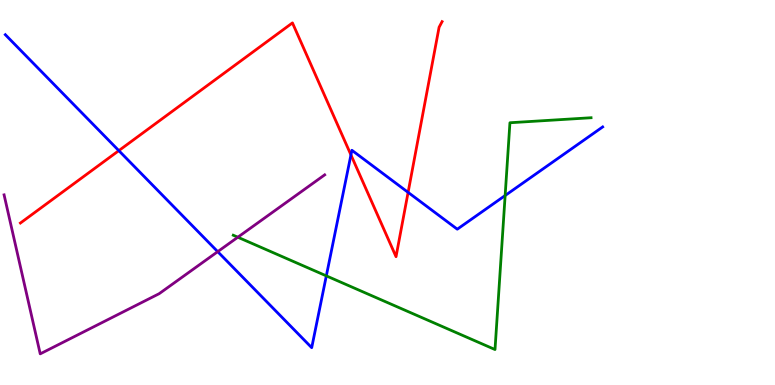[{'lines': ['blue', 'red'], 'intersections': [{'x': 1.53, 'y': 6.09}, {'x': 4.53, 'y': 5.98}, {'x': 5.27, 'y': 5.0}]}, {'lines': ['green', 'red'], 'intersections': []}, {'lines': ['purple', 'red'], 'intersections': []}, {'lines': ['blue', 'green'], 'intersections': [{'x': 4.21, 'y': 2.83}, {'x': 6.52, 'y': 4.92}]}, {'lines': ['blue', 'purple'], 'intersections': [{'x': 2.81, 'y': 3.46}]}, {'lines': ['green', 'purple'], 'intersections': [{'x': 3.07, 'y': 3.84}]}]